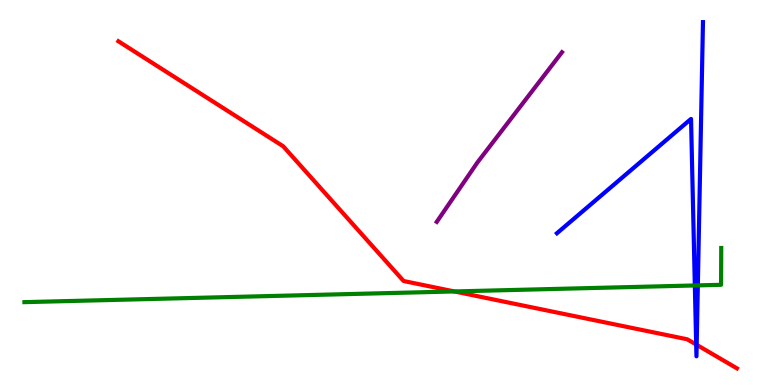[{'lines': ['blue', 'red'], 'intersections': [{'x': 8.98, 'y': 1.05}, {'x': 8.99, 'y': 1.04}]}, {'lines': ['green', 'red'], 'intersections': [{'x': 5.86, 'y': 2.43}]}, {'lines': ['purple', 'red'], 'intersections': []}, {'lines': ['blue', 'green'], 'intersections': [{'x': 8.97, 'y': 2.59}, {'x': 9.0, 'y': 2.59}]}, {'lines': ['blue', 'purple'], 'intersections': []}, {'lines': ['green', 'purple'], 'intersections': []}]